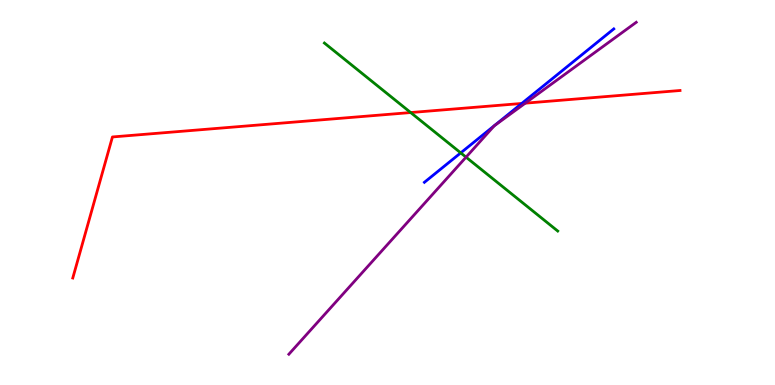[{'lines': ['blue', 'red'], 'intersections': [{'x': 6.73, 'y': 7.31}]}, {'lines': ['green', 'red'], 'intersections': [{'x': 5.3, 'y': 7.08}]}, {'lines': ['purple', 'red'], 'intersections': [{'x': 6.78, 'y': 7.32}]}, {'lines': ['blue', 'green'], 'intersections': [{'x': 5.94, 'y': 6.03}]}, {'lines': ['blue', 'purple'], 'intersections': []}, {'lines': ['green', 'purple'], 'intersections': [{'x': 6.01, 'y': 5.92}]}]